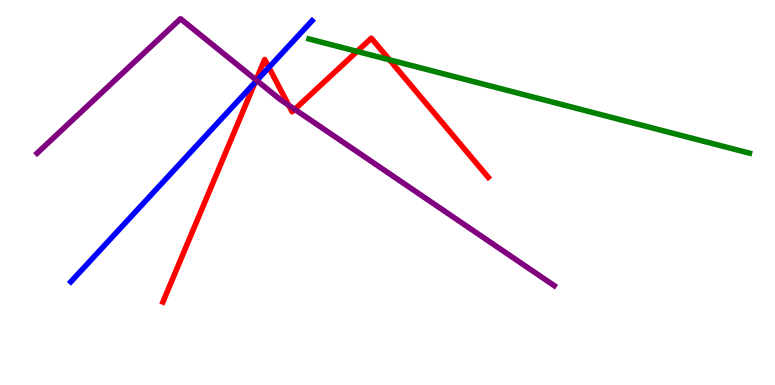[{'lines': ['blue', 'red'], 'intersections': [{'x': 3.29, 'y': 7.86}, {'x': 3.47, 'y': 8.25}]}, {'lines': ['green', 'red'], 'intersections': [{'x': 4.61, 'y': 8.66}, {'x': 5.03, 'y': 8.45}]}, {'lines': ['purple', 'red'], 'intersections': [{'x': 3.3, 'y': 7.92}, {'x': 3.73, 'y': 7.27}, {'x': 3.8, 'y': 7.16}]}, {'lines': ['blue', 'green'], 'intersections': []}, {'lines': ['blue', 'purple'], 'intersections': [{'x': 3.31, 'y': 7.91}]}, {'lines': ['green', 'purple'], 'intersections': []}]